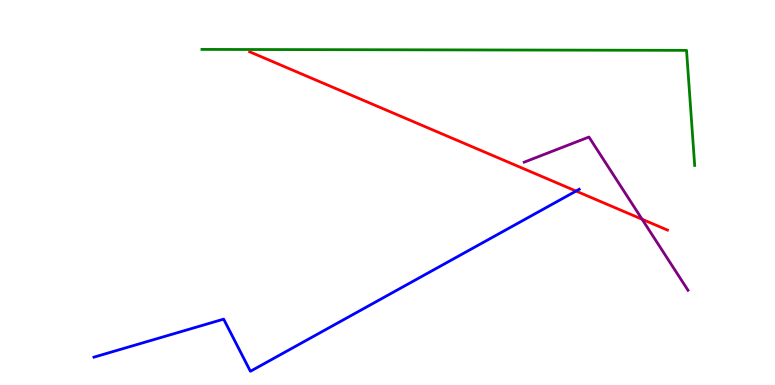[{'lines': ['blue', 'red'], 'intersections': [{'x': 7.43, 'y': 5.04}]}, {'lines': ['green', 'red'], 'intersections': []}, {'lines': ['purple', 'red'], 'intersections': [{'x': 8.29, 'y': 4.31}]}, {'lines': ['blue', 'green'], 'intersections': []}, {'lines': ['blue', 'purple'], 'intersections': []}, {'lines': ['green', 'purple'], 'intersections': []}]